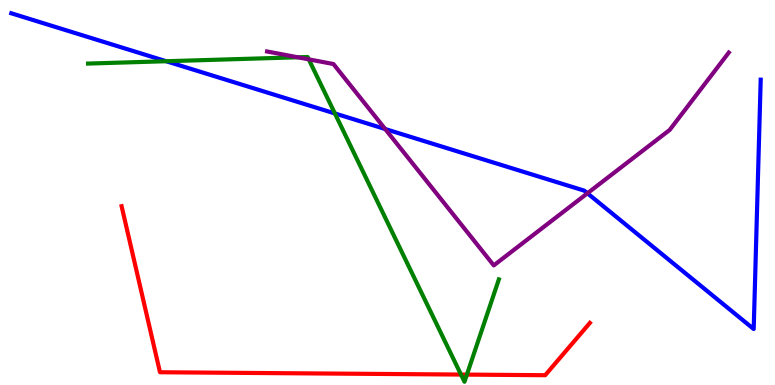[{'lines': ['blue', 'red'], 'intersections': []}, {'lines': ['green', 'red'], 'intersections': [{'x': 5.95, 'y': 0.271}, {'x': 6.02, 'y': 0.27}]}, {'lines': ['purple', 'red'], 'intersections': []}, {'lines': ['blue', 'green'], 'intersections': [{'x': 2.14, 'y': 8.41}, {'x': 4.32, 'y': 7.05}]}, {'lines': ['blue', 'purple'], 'intersections': [{'x': 4.97, 'y': 6.65}, {'x': 7.58, 'y': 4.98}]}, {'lines': ['green', 'purple'], 'intersections': [{'x': 3.84, 'y': 8.51}, {'x': 3.98, 'y': 8.46}]}]